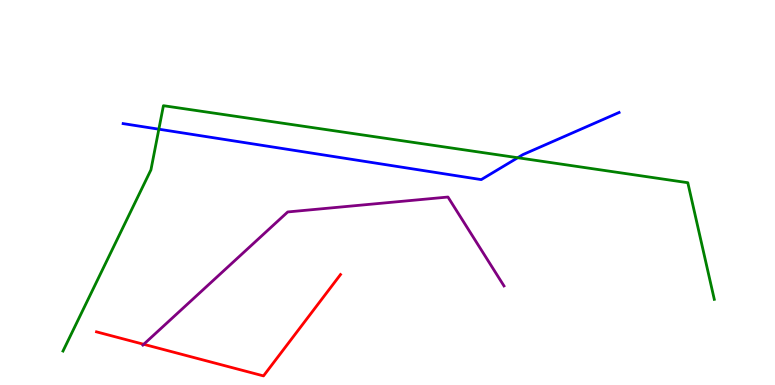[{'lines': ['blue', 'red'], 'intersections': []}, {'lines': ['green', 'red'], 'intersections': []}, {'lines': ['purple', 'red'], 'intersections': [{'x': 1.85, 'y': 1.06}]}, {'lines': ['blue', 'green'], 'intersections': [{'x': 2.05, 'y': 6.64}, {'x': 6.68, 'y': 5.9}]}, {'lines': ['blue', 'purple'], 'intersections': []}, {'lines': ['green', 'purple'], 'intersections': []}]